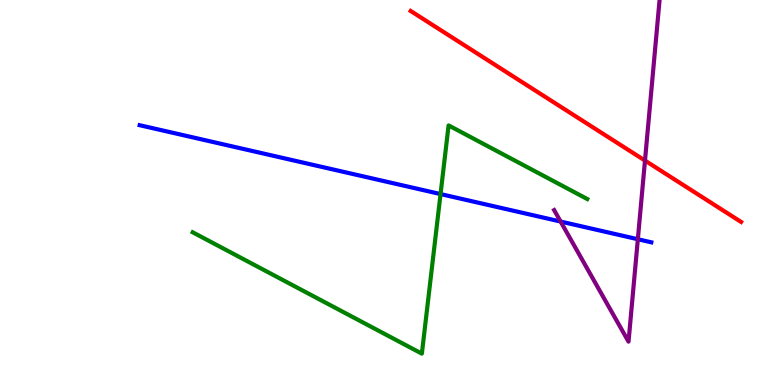[{'lines': ['blue', 'red'], 'intersections': []}, {'lines': ['green', 'red'], 'intersections': []}, {'lines': ['purple', 'red'], 'intersections': [{'x': 8.32, 'y': 5.83}]}, {'lines': ['blue', 'green'], 'intersections': [{'x': 5.68, 'y': 4.96}]}, {'lines': ['blue', 'purple'], 'intersections': [{'x': 7.23, 'y': 4.25}, {'x': 8.23, 'y': 3.79}]}, {'lines': ['green', 'purple'], 'intersections': []}]